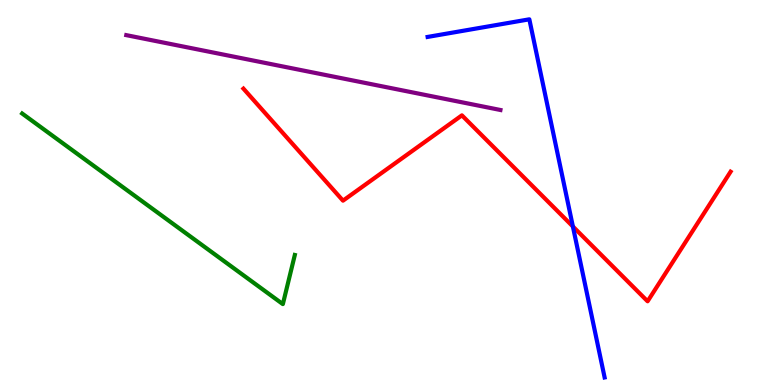[{'lines': ['blue', 'red'], 'intersections': [{'x': 7.39, 'y': 4.12}]}, {'lines': ['green', 'red'], 'intersections': []}, {'lines': ['purple', 'red'], 'intersections': []}, {'lines': ['blue', 'green'], 'intersections': []}, {'lines': ['blue', 'purple'], 'intersections': []}, {'lines': ['green', 'purple'], 'intersections': []}]